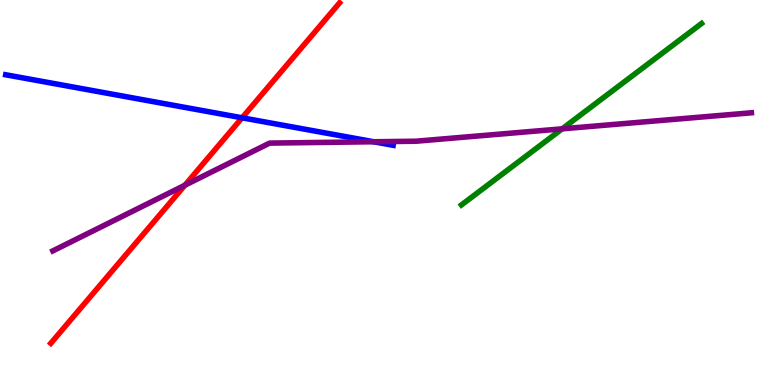[{'lines': ['blue', 'red'], 'intersections': [{'x': 3.12, 'y': 6.94}]}, {'lines': ['green', 'red'], 'intersections': []}, {'lines': ['purple', 'red'], 'intersections': [{'x': 2.39, 'y': 5.19}]}, {'lines': ['blue', 'green'], 'intersections': []}, {'lines': ['blue', 'purple'], 'intersections': [{'x': 4.82, 'y': 6.32}]}, {'lines': ['green', 'purple'], 'intersections': [{'x': 7.25, 'y': 6.65}]}]